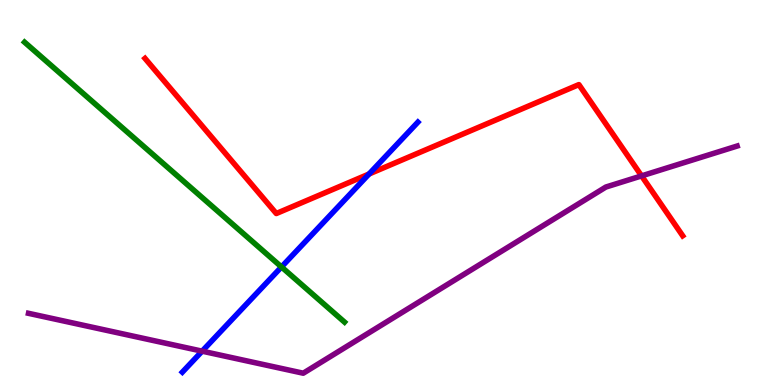[{'lines': ['blue', 'red'], 'intersections': [{'x': 4.76, 'y': 5.48}]}, {'lines': ['green', 'red'], 'intersections': []}, {'lines': ['purple', 'red'], 'intersections': [{'x': 8.28, 'y': 5.43}]}, {'lines': ['blue', 'green'], 'intersections': [{'x': 3.63, 'y': 3.07}]}, {'lines': ['blue', 'purple'], 'intersections': [{'x': 2.61, 'y': 0.879}]}, {'lines': ['green', 'purple'], 'intersections': []}]